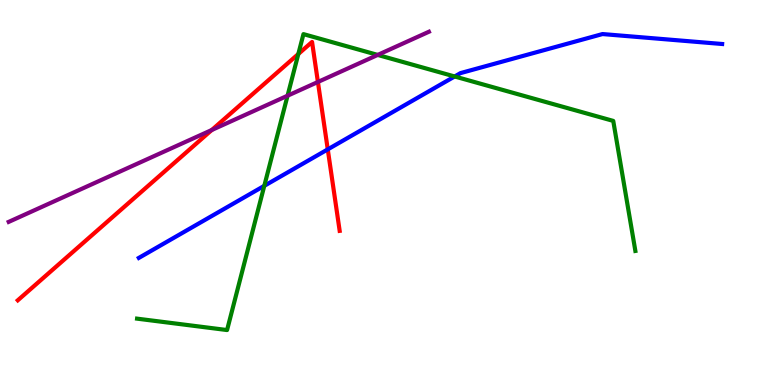[{'lines': ['blue', 'red'], 'intersections': [{'x': 4.23, 'y': 6.12}]}, {'lines': ['green', 'red'], 'intersections': [{'x': 3.85, 'y': 8.6}]}, {'lines': ['purple', 'red'], 'intersections': [{'x': 2.73, 'y': 6.62}, {'x': 4.1, 'y': 7.87}]}, {'lines': ['blue', 'green'], 'intersections': [{'x': 3.41, 'y': 5.17}, {'x': 5.87, 'y': 8.01}]}, {'lines': ['blue', 'purple'], 'intersections': []}, {'lines': ['green', 'purple'], 'intersections': [{'x': 3.71, 'y': 7.51}, {'x': 4.87, 'y': 8.57}]}]